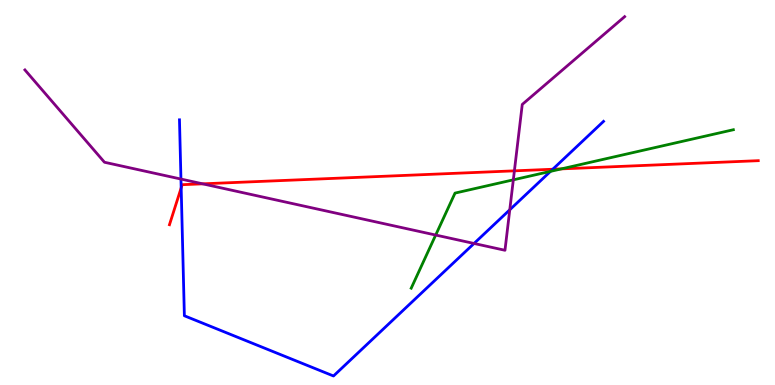[{'lines': ['blue', 'red'], 'intersections': [{'x': 2.34, 'y': 5.12}, {'x': 7.13, 'y': 5.6}]}, {'lines': ['green', 'red'], 'intersections': [{'x': 7.24, 'y': 5.61}]}, {'lines': ['purple', 'red'], 'intersections': [{'x': 2.62, 'y': 5.23}, {'x': 6.64, 'y': 5.56}]}, {'lines': ['blue', 'green'], 'intersections': [{'x': 7.1, 'y': 5.55}]}, {'lines': ['blue', 'purple'], 'intersections': [{'x': 2.33, 'y': 5.35}, {'x': 6.12, 'y': 3.68}, {'x': 6.58, 'y': 4.55}]}, {'lines': ['green', 'purple'], 'intersections': [{'x': 5.62, 'y': 3.89}, {'x': 6.62, 'y': 5.33}]}]